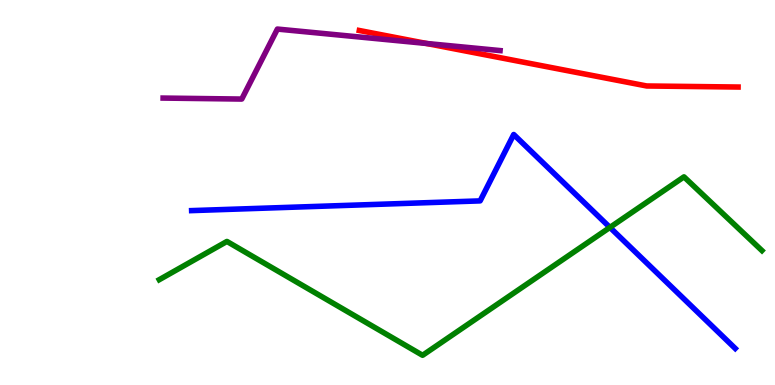[{'lines': ['blue', 'red'], 'intersections': []}, {'lines': ['green', 'red'], 'intersections': []}, {'lines': ['purple', 'red'], 'intersections': [{'x': 5.5, 'y': 8.87}]}, {'lines': ['blue', 'green'], 'intersections': [{'x': 7.87, 'y': 4.09}]}, {'lines': ['blue', 'purple'], 'intersections': []}, {'lines': ['green', 'purple'], 'intersections': []}]